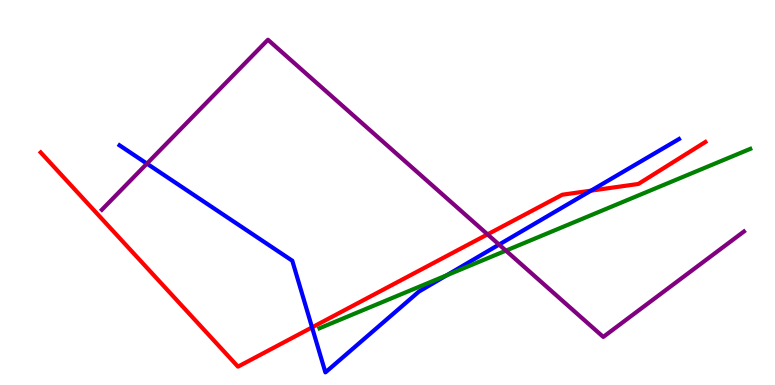[{'lines': ['blue', 'red'], 'intersections': [{'x': 4.03, 'y': 1.5}, {'x': 7.63, 'y': 5.05}]}, {'lines': ['green', 'red'], 'intersections': []}, {'lines': ['purple', 'red'], 'intersections': [{'x': 6.29, 'y': 3.91}]}, {'lines': ['blue', 'green'], 'intersections': [{'x': 5.76, 'y': 2.85}]}, {'lines': ['blue', 'purple'], 'intersections': [{'x': 1.9, 'y': 5.75}, {'x': 6.44, 'y': 3.65}]}, {'lines': ['green', 'purple'], 'intersections': [{'x': 6.53, 'y': 3.49}]}]